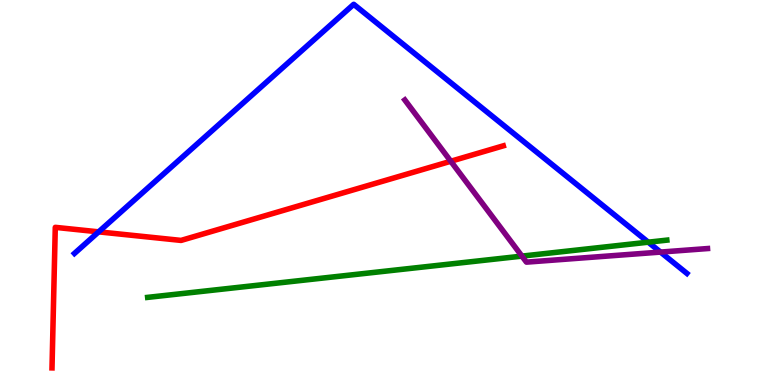[{'lines': ['blue', 'red'], 'intersections': [{'x': 1.27, 'y': 3.98}]}, {'lines': ['green', 'red'], 'intersections': []}, {'lines': ['purple', 'red'], 'intersections': [{'x': 5.82, 'y': 5.81}]}, {'lines': ['blue', 'green'], 'intersections': [{'x': 8.36, 'y': 3.71}]}, {'lines': ['blue', 'purple'], 'intersections': [{'x': 8.52, 'y': 3.45}]}, {'lines': ['green', 'purple'], 'intersections': [{'x': 6.73, 'y': 3.35}]}]